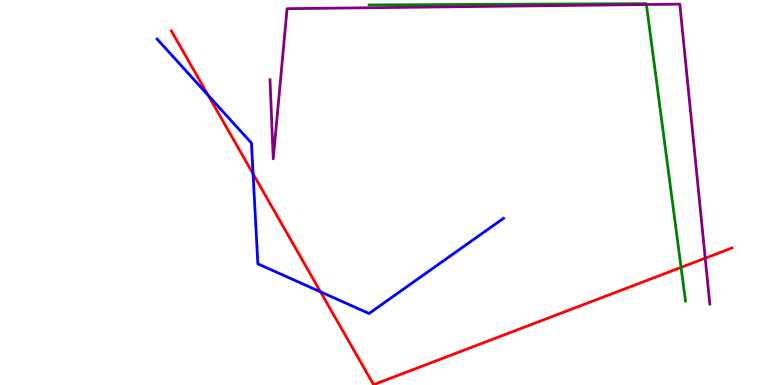[{'lines': ['blue', 'red'], 'intersections': [{'x': 2.69, 'y': 7.52}, {'x': 3.27, 'y': 5.48}, {'x': 4.14, 'y': 2.42}]}, {'lines': ['green', 'red'], 'intersections': [{'x': 8.79, 'y': 3.05}]}, {'lines': ['purple', 'red'], 'intersections': [{'x': 9.1, 'y': 3.29}]}, {'lines': ['blue', 'green'], 'intersections': []}, {'lines': ['blue', 'purple'], 'intersections': []}, {'lines': ['green', 'purple'], 'intersections': [{'x': 8.34, 'y': 9.88}]}]